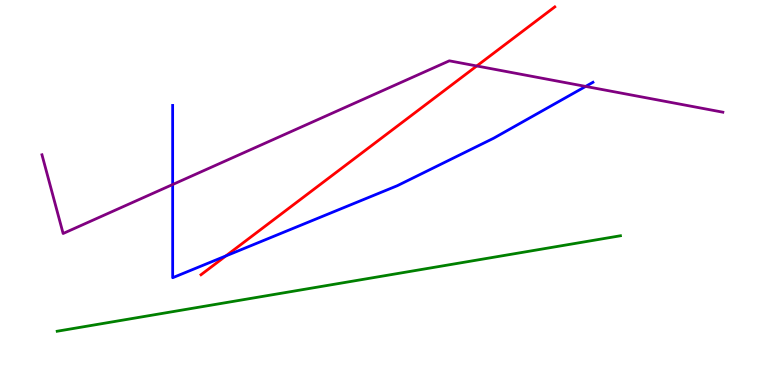[{'lines': ['blue', 'red'], 'intersections': [{'x': 2.91, 'y': 3.35}]}, {'lines': ['green', 'red'], 'intersections': []}, {'lines': ['purple', 'red'], 'intersections': [{'x': 6.15, 'y': 8.29}]}, {'lines': ['blue', 'green'], 'intersections': []}, {'lines': ['blue', 'purple'], 'intersections': [{'x': 2.23, 'y': 5.21}, {'x': 7.56, 'y': 7.76}]}, {'lines': ['green', 'purple'], 'intersections': []}]